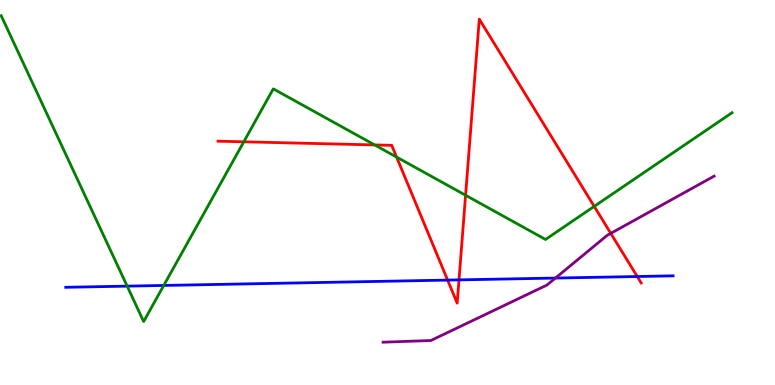[{'lines': ['blue', 'red'], 'intersections': [{'x': 5.78, 'y': 2.72}, {'x': 5.92, 'y': 2.73}, {'x': 8.22, 'y': 2.82}]}, {'lines': ['green', 'red'], 'intersections': [{'x': 3.15, 'y': 6.32}, {'x': 4.83, 'y': 6.24}, {'x': 5.12, 'y': 5.92}, {'x': 6.01, 'y': 4.93}, {'x': 7.67, 'y': 4.64}]}, {'lines': ['purple', 'red'], 'intersections': [{'x': 7.88, 'y': 3.94}]}, {'lines': ['blue', 'green'], 'intersections': [{'x': 1.64, 'y': 2.57}, {'x': 2.11, 'y': 2.59}]}, {'lines': ['blue', 'purple'], 'intersections': [{'x': 7.17, 'y': 2.78}]}, {'lines': ['green', 'purple'], 'intersections': []}]